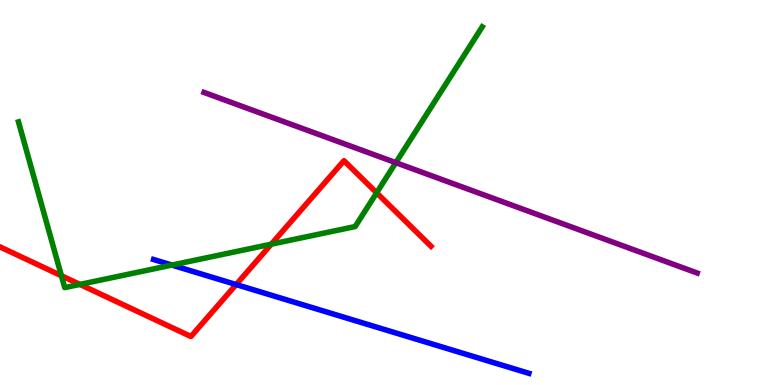[{'lines': ['blue', 'red'], 'intersections': [{'x': 3.05, 'y': 2.61}]}, {'lines': ['green', 'red'], 'intersections': [{'x': 0.792, 'y': 2.84}, {'x': 1.03, 'y': 2.61}, {'x': 3.5, 'y': 3.66}, {'x': 4.86, 'y': 4.99}]}, {'lines': ['purple', 'red'], 'intersections': []}, {'lines': ['blue', 'green'], 'intersections': [{'x': 2.22, 'y': 3.11}]}, {'lines': ['blue', 'purple'], 'intersections': []}, {'lines': ['green', 'purple'], 'intersections': [{'x': 5.11, 'y': 5.78}]}]